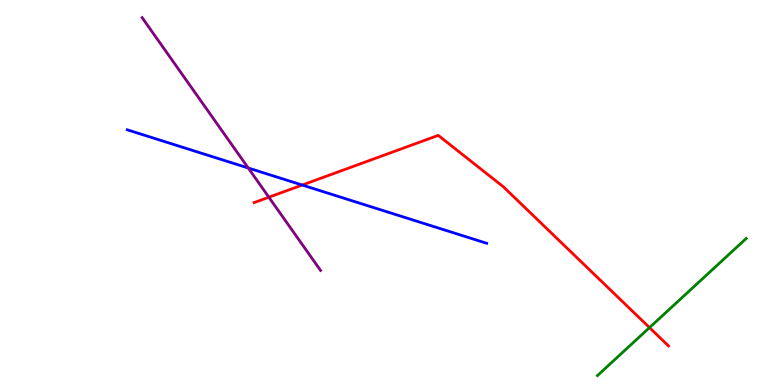[{'lines': ['blue', 'red'], 'intersections': [{'x': 3.9, 'y': 5.19}]}, {'lines': ['green', 'red'], 'intersections': [{'x': 8.38, 'y': 1.49}]}, {'lines': ['purple', 'red'], 'intersections': [{'x': 3.47, 'y': 4.88}]}, {'lines': ['blue', 'green'], 'intersections': []}, {'lines': ['blue', 'purple'], 'intersections': [{'x': 3.2, 'y': 5.64}]}, {'lines': ['green', 'purple'], 'intersections': []}]